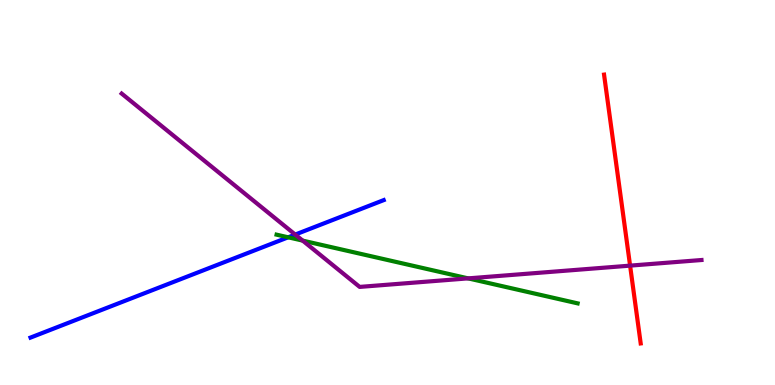[{'lines': ['blue', 'red'], 'intersections': []}, {'lines': ['green', 'red'], 'intersections': []}, {'lines': ['purple', 'red'], 'intersections': [{'x': 8.13, 'y': 3.1}]}, {'lines': ['blue', 'green'], 'intersections': [{'x': 3.72, 'y': 3.84}]}, {'lines': ['blue', 'purple'], 'intersections': [{'x': 3.81, 'y': 3.91}]}, {'lines': ['green', 'purple'], 'intersections': [{'x': 3.91, 'y': 3.75}, {'x': 6.04, 'y': 2.77}]}]